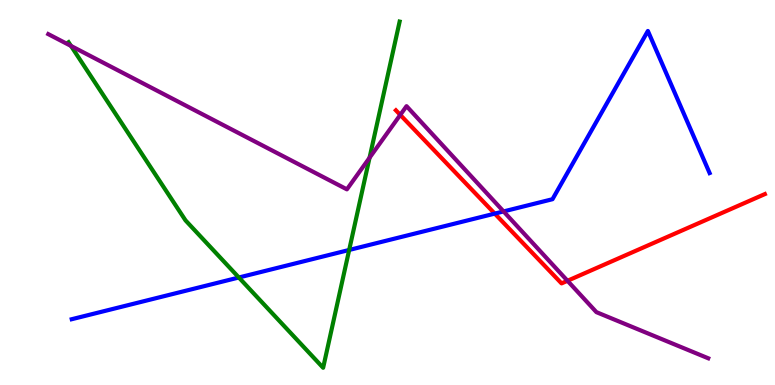[{'lines': ['blue', 'red'], 'intersections': [{'x': 6.38, 'y': 4.45}]}, {'lines': ['green', 'red'], 'intersections': []}, {'lines': ['purple', 'red'], 'intersections': [{'x': 5.16, 'y': 7.02}, {'x': 7.32, 'y': 2.71}]}, {'lines': ['blue', 'green'], 'intersections': [{'x': 3.08, 'y': 2.79}, {'x': 4.51, 'y': 3.51}]}, {'lines': ['blue', 'purple'], 'intersections': [{'x': 6.5, 'y': 4.51}]}, {'lines': ['green', 'purple'], 'intersections': [{'x': 0.916, 'y': 8.81}, {'x': 4.77, 'y': 5.9}]}]